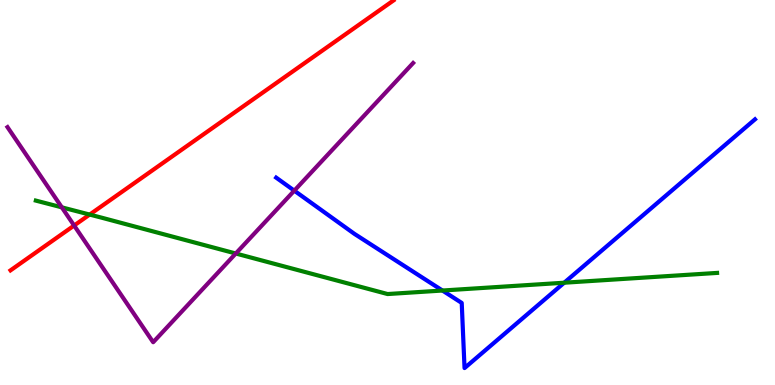[{'lines': ['blue', 'red'], 'intersections': []}, {'lines': ['green', 'red'], 'intersections': [{'x': 1.16, 'y': 4.43}]}, {'lines': ['purple', 'red'], 'intersections': [{'x': 0.956, 'y': 4.14}]}, {'lines': ['blue', 'green'], 'intersections': [{'x': 5.71, 'y': 2.45}, {'x': 7.28, 'y': 2.66}]}, {'lines': ['blue', 'purple'], 'intersections': [{'x': 3.8, 'y': 5.05}]}, {'lines': ['green', 'purple'], 'intersections': [{'x': 0.798, 'y': 4.61}, {'x': 3.04, 'y': 3.42}]}]